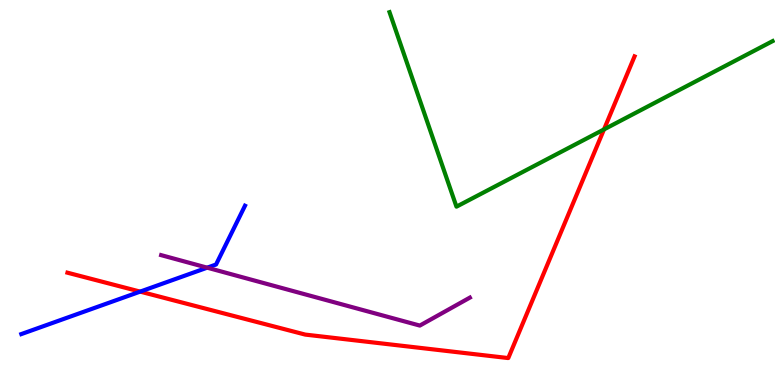[{'lines': ['blue', 'red'], 'intersections': [{'x': 1.81, 'y': 2.43}]}, {'lines': ['green', 'red'], 'intersections': [{'x': 7.79, 'y': 6.64}]}, {'lines': ['purple', 'red'], 'intersections': []}, {'lines': ['blue', 'green'], 'intersections': []}, {'lines': ['blue', 'purple'], 'intersections': [{'x': 2.67, 'y': 3.05}]}, {'lines': ['green', 'purple'], 'intersections': []}]